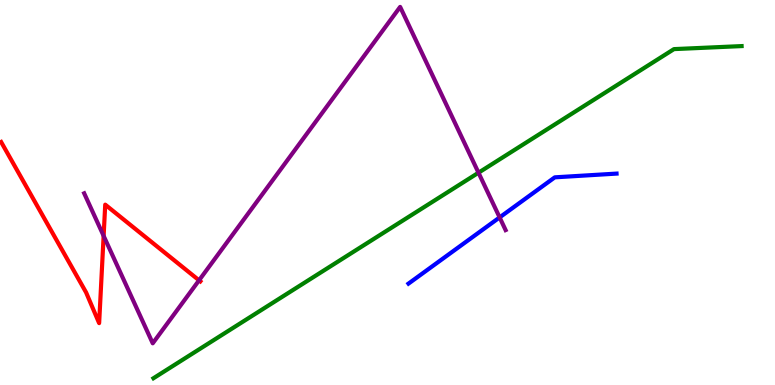[{'lines': ['blue', 'red'], 'intersections': []}, {'lines': ['green', 'red'], 'intersections': []}, {'lines': ['purple', 'red'], 'intersections': [{'x': 1.34, 'y': 3.87}, {'x': 2.57, 'y': 2.72}]}, {'lines': ['blue', 'green'], 'intersections': []}, {'lines': ['blue', 'purple'], 'intersections': [{'x': 6.45, 'y': 4.35}]}, {'lines': ['green', 'purple'], 'intersections': [{'x': 6.17, 'y': 5.51}]}]